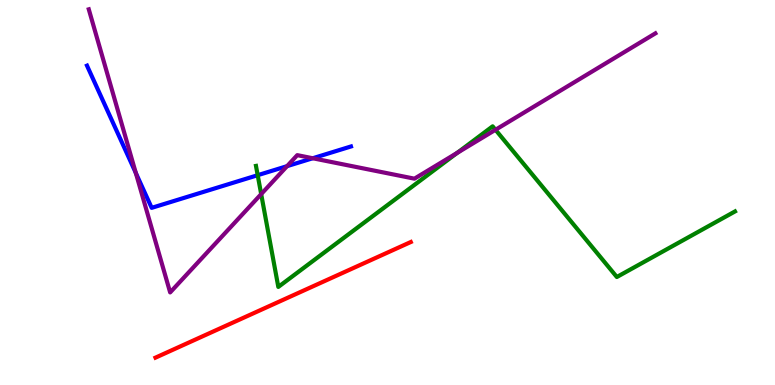[{'lines': ['blue', 'red'], 'intersections': []}, {'lines': ['green', 'red'], 'intersections': []}, {'lines': ['purple', 'red'], 'intersections': []}, {'lines': ['blue', 'green'], 'intersections': [{'x': 3.33, 'y': 5.45}]}, {'lines': ['blue', 'purple'], 'intersections': [{'x': 1.75, 'y': 5.51}, {'x': 3.7, 'y': 5.68}, {'x': 4.04, 'y': 5.89}]}, {'lines': ['green', 'purple'], 'intersections': [{'x': 3.37, 'y': 4.96}, {'x': 5.9, 'y': 6.03}, {'x': 6.39, 'y': 6.63}]}]